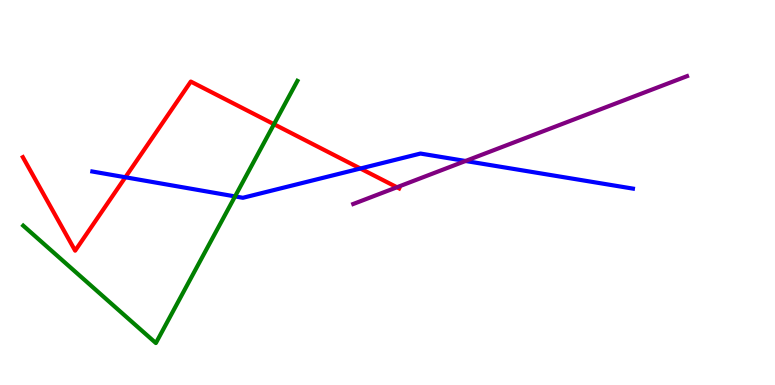[{'lines': ['blue', 'red'], 'intersections': [{'x': 1.62, 'y': 5.4}, {'x': 4.65, 'y': 5.62}]}, {'lines': ['green', 'red'], 'intersections': [{'x': 3.54, 'y': 6.77}]}, {'lines': ['purple', 'red'], 'intersections': [{'x': 5.12, 'y': 5.14}]}, {'lines': ['blue', 'green'], 'intersections': [{'x': 3.03, 'y': 4.9}]}, {'lines': ['blue', 'purple'], 'intersections': [{'x': 6.01, 'y': 5.82}]}, {'lines': ['green', 'purple'], 'intersections': []}]